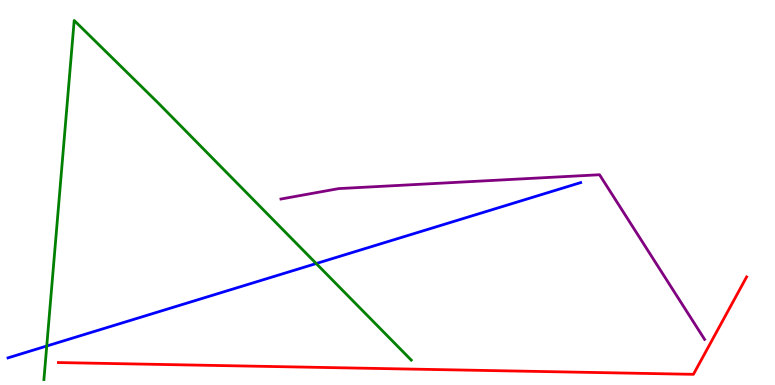[{'lines': ['blue', 'red'], 'intersections': []}, {'lines': ['green', 'red'], 'intersections': []}, {'lines': ['purple', 'red'], 'intersections': []}, {'lines': ['blue', 'green'], 'intersections': [{'x': 0.603, 'y': 1.01}, {'x': 4.08, 'y': 3.15}]}, {'lines': ['blue', 'purple'], 'intersections': []}, {'lines': ['green', 'purple'], 'intersections': []}]